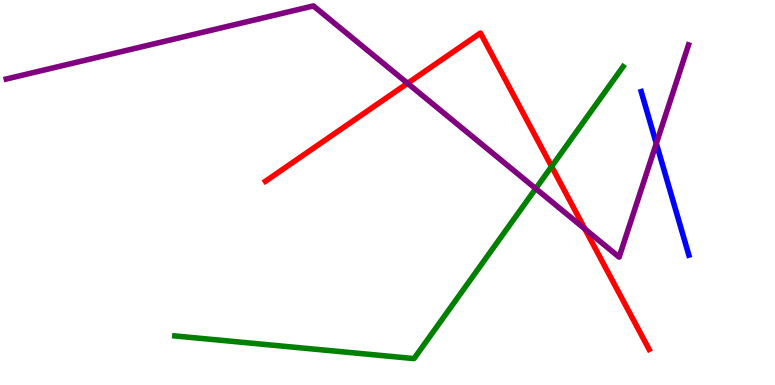[{'lines': ['blue', 'red'], 'intersections': []}, {'lines': ['green', 'red'], 'intersections': [{'x': 7.12, 'y': 5.68}]}, {'lines': ['purple', 'red'], 'intersections': [{'x': 5.26, 'y': 7.84}, {'x': 7.55, 'y': 4.05}]}, {'lines': ['blue', 'green'], 'intersections': []}, {'lines': ['blue', 'purple'], 'intersections': [{'x': 8.47, 'y': 6.27}]}, {'lines': ['green', 'purple'], 'intersections': [{'x': 6.91, 'y': 5.1}]}]